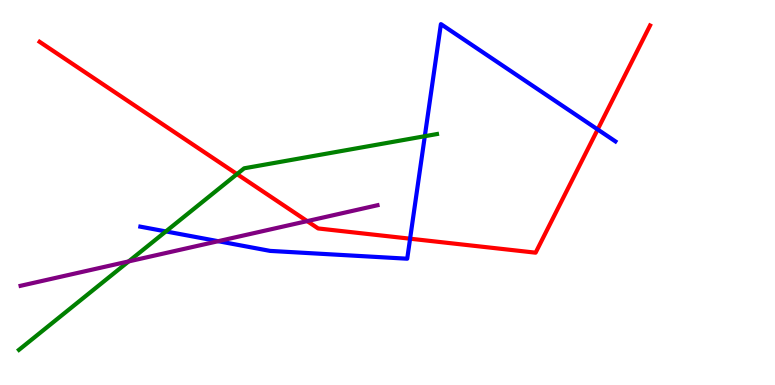[{'lines': ['blue', 'red'], 'intersections': [{'x': 5.29, 'y': 3.8}, {'x': 7.71, 'y': 6.64}]}, {'lines': ['green', 'red'], 'intersections': [{'x': 3.06, 'y': 5.48}]}, {'lines': ['purple', 'red'], 'intersections': [{'x': 3.96, 'y': 4.26}]}, {'lines': ['blue', 'green'], 'intersections': [{'x': 2.14, 'y': 3.99}, {'x': 5.48, 'y': 6.46}]}, {'lines': ['blue', 'purple'], 'intersections': [{'x': 2.82, 'y': 3.74}]}, {'lines': ['green', 'purple'], 'intersections': [{'x': 1.66, 'y': 3.21}]}]